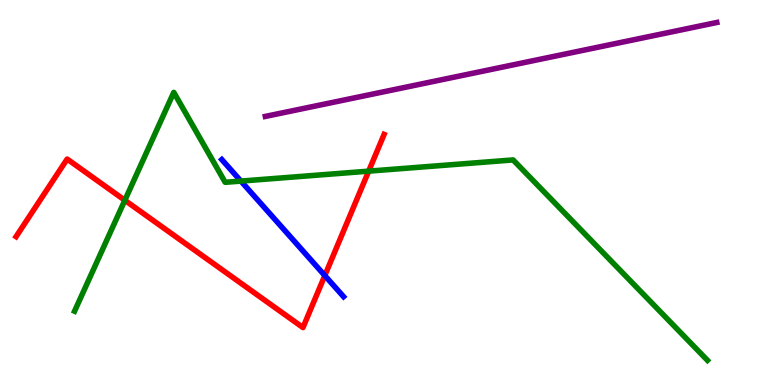[{'lines': ['blue', 'red'], 'intersections': [{'x': 4.19, 'y': 2.84}]}, {'lines': ['green', 'red'], 'intersections': [{'x': 1.61, 'y': 4.8}, {'x': 4.76, 'y': 5.55}]}, {'lines': ['purple', 'red'], 'intersections': []}, {'lines': ['blue', 'green'], 'intersections': [{'x': 3.11, 'y': 5.3}]}, {'lines': ['blue', 'purple'], 'intersections': []}, {'lines': ['green', 'purple'], 'intersections': []}]